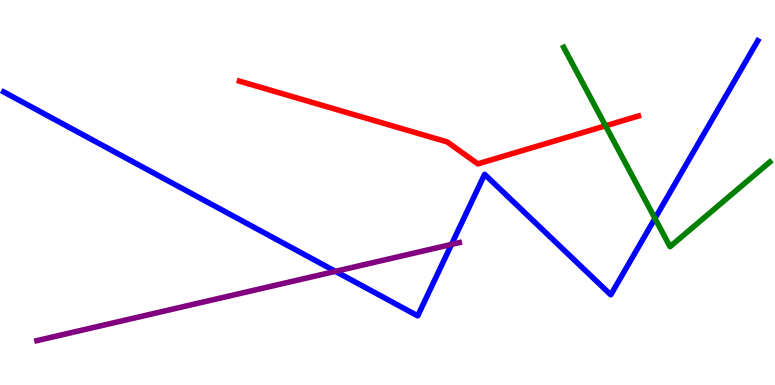[{'lines': ['blue', 'red'], 'intersections': []}, {'lines': ['green', 'red'], 'intersections': [{'x': 7.81, 'y': 6.73}]}, {'lines': ['purple', 'red'], 'intersections': []}, {'lines': ['blue', 'green'], 'intersections': [{'x': 8.45, 'y': 4.33}]}, {'lines': ['blue', 'purple'], 'intersections': [{'x': 4.33, 'y': 2.95}, {'x': 5.83, 'y': 3.65}]}, {'lines': ['green', 'purple'], 'intersections': []}]